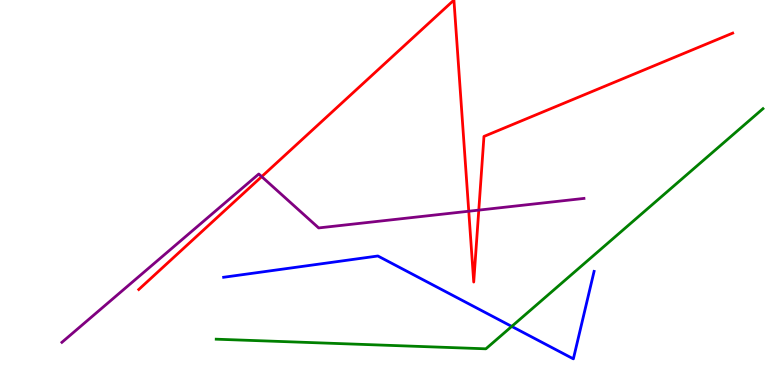[{'lines': ['blue', 'red'], 'intersections': []}, {'lines': ['green', 'red'], 'intersections': []}, {'lines': ['purple', 'red'], 'intersections': [{'x': 3.38, 'y': 5.41}, {'x': 6.05, 'y': 4.51}, {'x': 6.18, 'y': 4.54}]}, {'lines': ['blue', 'green'], 'intersections': [{'x': 6.6, 'y': 1.52}]}, {'lines': ['blue', 'purple'], 'intersections': []}, {'lines': ['green', 'purple'], 'intersections': []}]